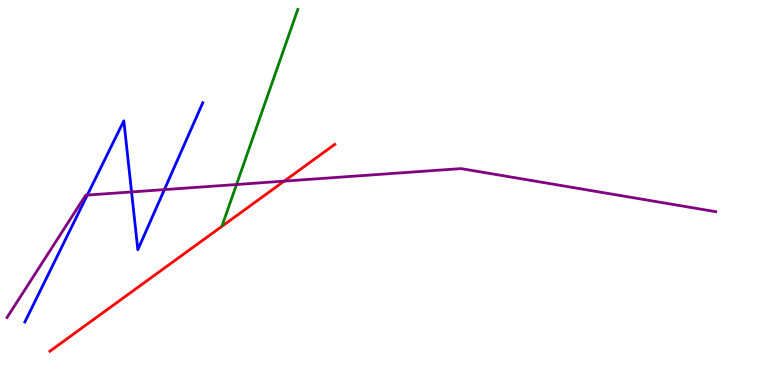[{'lines': ['blue', 'red'], 'intersections': []}, {'lines': ['green', 'red'], 'intersections': []}, {'lines': ['purple', 'red'], 'intersections': [{'x': 3.67, 'y': 5.3}]}, {'lines': ['blue', 'green'], 'intersections': []}, {'lines': ['blue', 'purple'], 'intersections': [{'x': 1.13, 'y': 4.93}, {'x': 1.7, 'y': 5.01}, {'x': 2.12, 'y': 5.07}]}, {'lines': ['green', 'purple'], 'intersections': [{'x': 3.05, 'y': 5.21}]}]